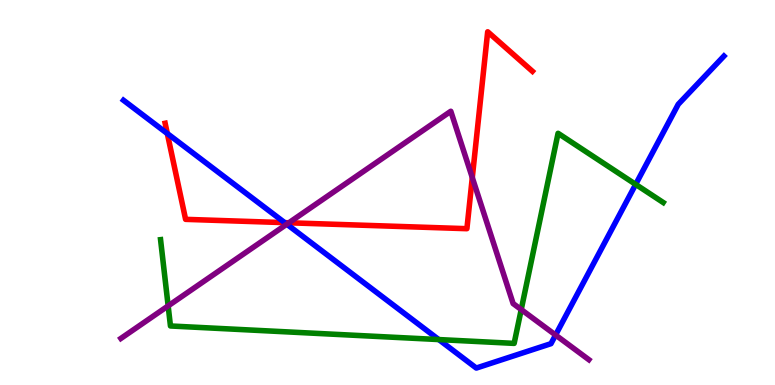[{'lines': ['blue', 'red'], 'intersections': [{'x': 2.16, 'y': 6.53}, {'x': 3.67, 'y': 4.22}]}, {'lines': ['green', 'red'], 'intersections': []}, {'lines': ['purple', 'red'], 'intersections': [{'x': 3.73, 'y': 4.21}, {'x': 6.09, 'y': 5.39}]}, {'lines': ['blue', 'green'], 'intersections': [{'x': 5.66, 'y': 1.18}, {'x': 8.2, 'y': 5.21}]}, {'lines': ['blue', 'purple'], 'intersections': [{'x': 3.7, 'y': 4.18}, {'x': 7.17, 'y': 1.3}]}, {'lines': ['green', 'purple'], 'intersections': [{'x': 2.17, 'y': 2.05}, {'x': 6.73, 'y': 1.96}]}]